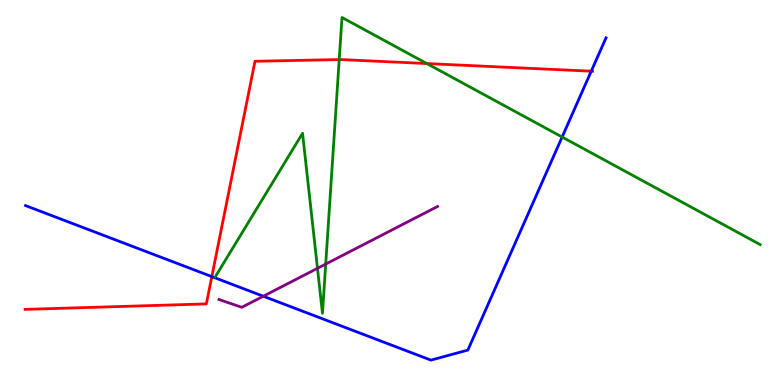[{'lines': ['blue', 'red'], 'intersections': [{'x': 2.73, 'y': 2.82}, {'x': 7.63, 'y': 8.15}]}, {'lines': ['green', 'red'], 'intersections': [{'x': 4.38, 'y': 8.45}, {'x': 5.51, 'y': 8.35}]}, {'lines': ['purple', 'red'], 'intersections': []}, {'lines': ['blue', 'green'], 'intersections': [{'x': 7.25, 'y': 6.44}]}, {'lines': ['blue', 'purple'], 'intersections': [{'x': 3.4, 'y': 2.31}]}, {'lines': ['green', 'purple'], 'intersections': [{'x': 4.1, 'y': 3.03}, {'x': 4.2, 'y': 3.14}]}]